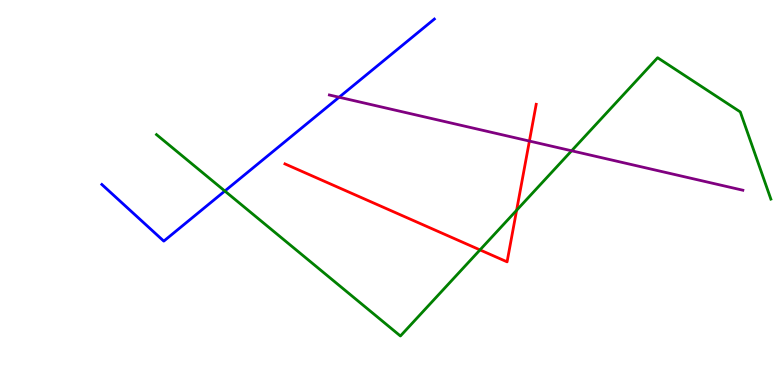[{'lines': ['blue', 'red'], 'intersections': []}, {'lines': ['green', 'red'], 'intersections': [{'x': 6.19, 'y': 3.51}, {'x': 6.67, 'y': 4.54}]}, {'lines': ['purple', 'red'], 'intersections': [{'x': 6.83, 'y': 6.34}]}, {'lines': ['blue', 'green'], 'intersections': [{'x': 2.9, 'y': 5.04}]}, {'lines': ['blue', 'purple'], 'intersections': [{'x': 4.38, 'y': 7.47}]}, {'lines': ['green', 'purple'], 'intersections': [{'x': 7.38, 'y': 6.08}]}]